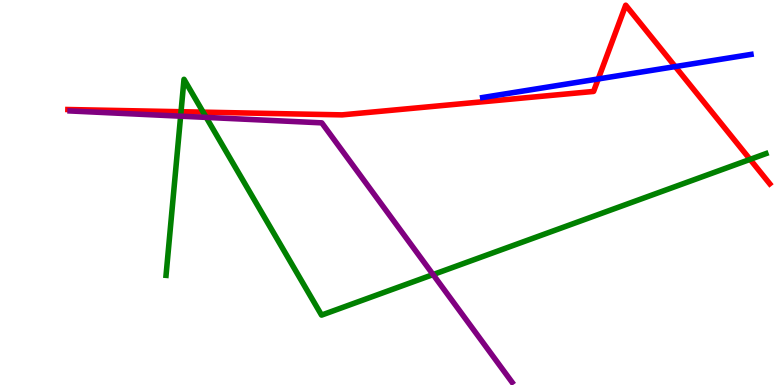[{'lines': ['blue', 'red'], 'intersections': [{'x': 7.72, 'y': 7.95}, {'x': 8.71, 'y': 8.27}]}, {'lines': ['green', 'red'], 'intersections': [{'x': 2.34, 'y': 7.1}, {'x': 2.62, 'y': 7.09}, {'x': 9.68, 'y': 5.86}]}, {'lines': ['purple', 'red'], 'intersections': []}, {'lines': ['blue', 'green'], 'intersections': []}, {'lines': ['blue', 'purple'], 'intersections': []}, {'lines': ['green', 'purple'], 'intersections': [{'x': 2.33, 'y': 6.98}, {'x': 2.66, 'y': 6.95}, {'x': 5.59, 'y': 2.87}]}]